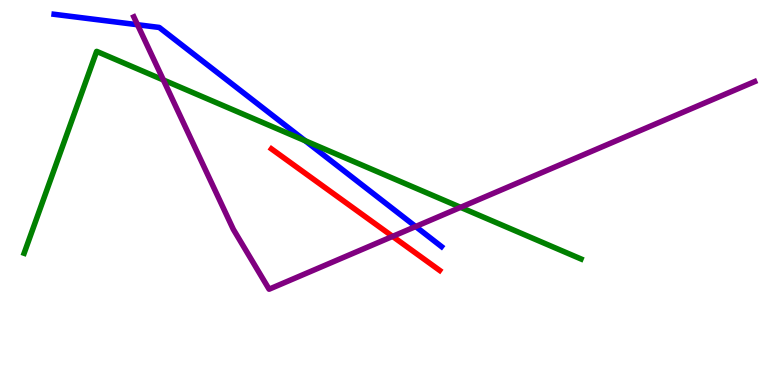[{'lines': ['blue', 'red'], 'intersections': []}, {'lines': ['green', 'red'], 'intersections': []}, {'lines': ['purple', 'red'], 'intersections': [{'x': 5.07, 'y': 3.86}]}, {'lines': ['blue', 'green'], 'intersections': [{'x': 3.94, 'y': 6.34}]}, {'lines': ['blue', 'purple'], 'intersections': [{'x': 1.77, 'y': 9.36}, {'x': 5.36, 'y': 4.12}]}, {'lines': ['green', 'purple'], 'intersections': [{'x': 2.11, 'y': 7.92}, {'x': 5.94, 'y': 4.61}]}]